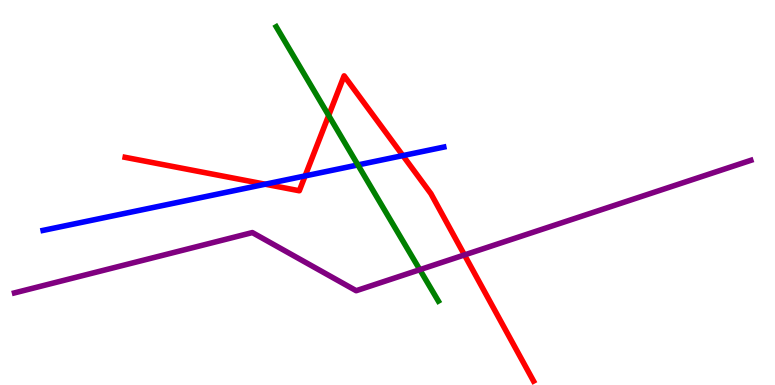[{'lines': ['blue', 'red'], 'intersections': [{'x': 3.42, 'y': 5.22}, {'x': 3.94, 'y': 5.43}, {'x': 5.2, 'y': 5.96}]}, {'lines': ['green', 'red'], 'intersections': [{'x': 4.24, 'y': 7.0}]}, {'lines': ['purple', 'red'], 'intersections': [{'x': 5.99, 'y': 3.38}]}, {'lines': ['blue', 'green'], 'intersections': [{'x': 4.62, 'y': 5.72}]}, {'lines': ['blue', 'purple'], 'intersections': []}, {'lines': ['green', 'purple'], 'intersections': [{'x': 5.42, 'y': 3.0}]}]